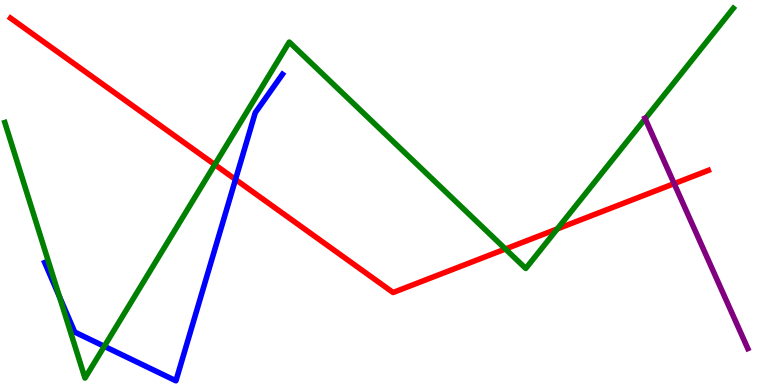[{'lines': ['blue', 'red'], 'intersections': [{'x': 3.04, 'y': 5.34}]}, {'lines': ['green', 'red'], 'intersections': [{'x': 2.77, 'y': 5.72}, {'x': 6.52, 'y': 3.53}, {'x': 7.19, 'y': 4.05}]}, {'lines': ['purple', 'red'], 'intersections': [{'x': 8.7, 'y': 5.23}]}, {'lines': ['blue', 'green'], 'intersections': [{'x': 0.767, 'y': 2.29}, {'x': 1.35, 'y': 1.0}]}, {'lines': ['blue', 'purple'], 'intersections': []}, {'lines': ['green', 'purple'], 'intersections': [{'x': 8.33, 'y': 6.92}]}]